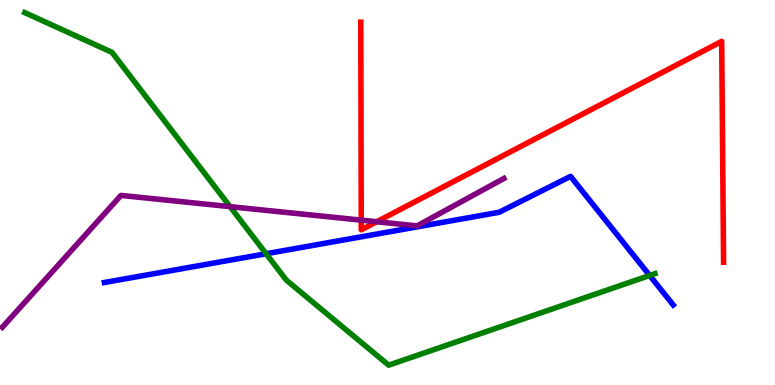[{'lines': ['blue', 'red'], 'intersections': []}, {'lines': ['green', 'red'], 'intersections': []}, {'lines': ['purple', 'red'], 'intersections': [{'x': 4.66, 'y': 4.28}, {'x': 4.86, 'y': 4.24}]}, {'lines': ['blue', 'green'], 'intersections': [{'x': 3.43, 'y': 3.41}, {'x': 8.38, 'y': 2.85}]}, {'lines': ['blue', 'purple'], 'intersections': []}, {'lines': ['green', 'purple'], 'intersections': [{'x': 2.97, 'y': 4.63}]}]